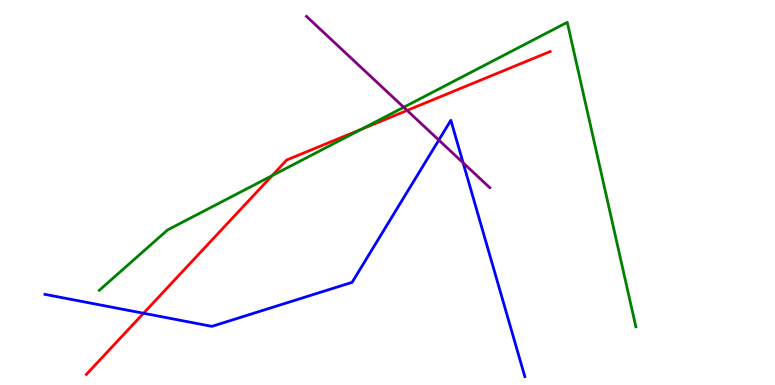[{'lines': ['blue', 'red'], 'intersections': [{'x': 1.85, 'y': 1.86}]}, {'lines': ['green', 'red'], 'intersections': [{'x': 3.51, 'y': 5.44}, {'x': 4.66, 'y': 6.64}]}, {'lines': ['purple', 'red'], 'intersections': [{'x': 5.25, 'y': 7.13}]}, {'lines': ['blue', 'green'], 'intersections': []}, {'lines': ['blue', 'purple'], 'intersections': [{'x': 5.66, 'y': 6.36}, {'x': 5.98, 'y': 5.77}]}, {'lines': ['green', 'purple'], 'intersections': [{'x': 5.21, 'y': 7.21}]}]